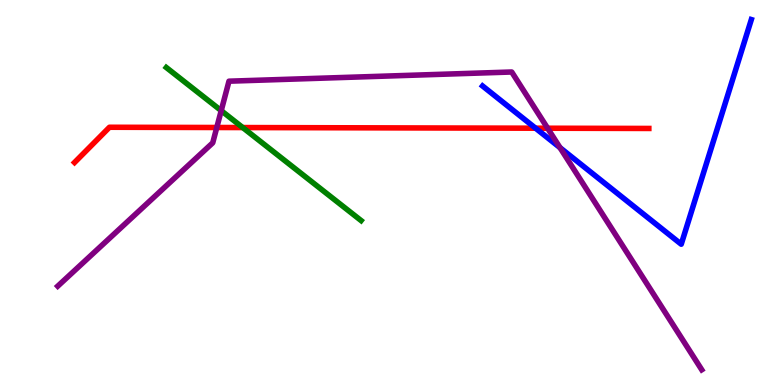[{'lines': ['blue', 'red'], 'intersections': [{'x': 6.91, 'y': 6.67}]}, {'lines': ['green', 'red'], 'intersections': [{'x': 3.13, 'y': 6.69}]}, {'lines': ['purple', 'red'], 'intersections': [{'x': 2.8, 'y': 6.69}, {'x': 7.07, 'y': 6.67}]}, {'lines': ['blue', 'green'], 'intersections': []}, {'lines': ['blue', 'purple'], 'intersections': [{'x': 7.23, 'y': 6.16}]}, {'lines': ['green', 'purple'], 'intersections': [{'x': 2.85, 'y': 7.13}]}]